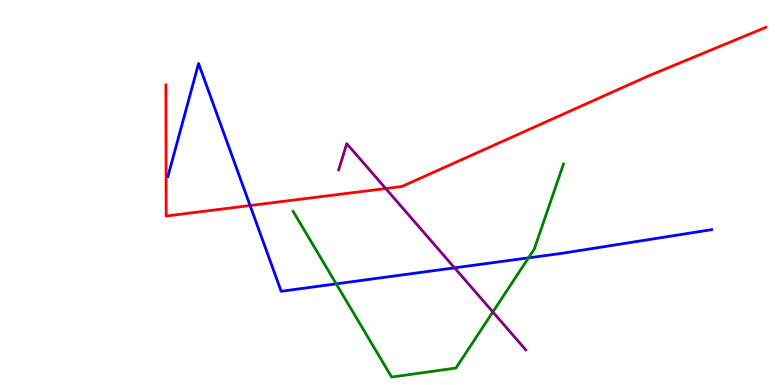[{'lines': ['blue', 'red'], 'intersections': [{'x': 3.23, 'y': 4.66}]}, {'lines': ['green', 'red'], 'intersections': []}, {'lines': ['purple', 'red'], 'intersections': [{'x': 4.98, 'y': 5.1}]}, {'lines': ['blue', 'green'], 'intersections': [{'x': 4.34, 'y': 2.63}, {'x': 6.82, 'y': 3.3}]}, {'lines': ['blue', 'purple'], 'intersections': [{'x': 5.87, 'y': 3.04}]}, {'lines': ['green', 'purple'], 'intersections': [{'x': 6.36, 'y': 1.9}]}]